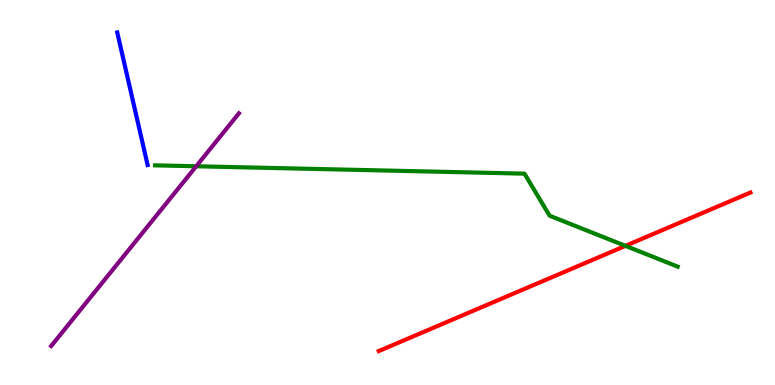[{'lines': ['blue', 'red'], 'intersections': []}, {'lines': ['green', 'red'], 'intersections': [{'x': 8.07, 'y': 3.61}]}, {'lines': ['purple', 'red'], 'intersections': []}, {'lines': ['blue', 'green'], 'intersections': []}, {'lines': ['blue', 'purple'], 'intersections': []}, {'lines': ['green', 'purple'], 'intersections': [{'x': 2.53, 'y': 5.68}]}]